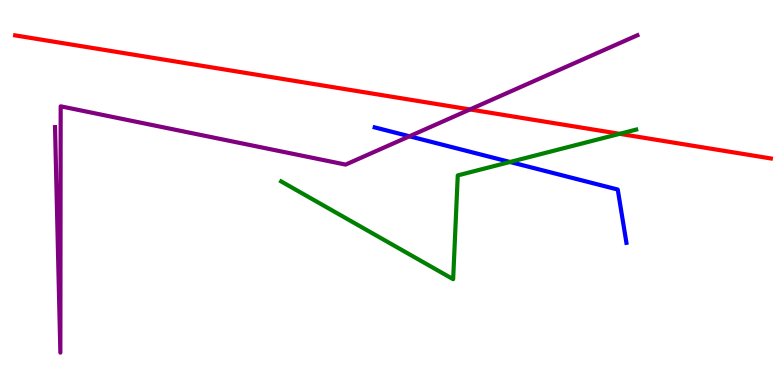[{'lines': ['blue', 'red'], 'intersections': []}, {'lines': ['green', 'red'], 'intersections': [{'x': 8.0, 'y': 6.52}]}, {'lines': ['purple', 'red'], 'intersections': [{'x': 6.06, 'y': 7.16}]}, {'lines': ['blue', 'green'], 'intersections': [{'x': 6.58, 'y': 5.79}]}, {'lines': ['blue', 'purple'], 'intersections': [{'x': 5.28, 'y': 6.46}]}, {'lines': ['green', 'purple'], 'intersections': []}]